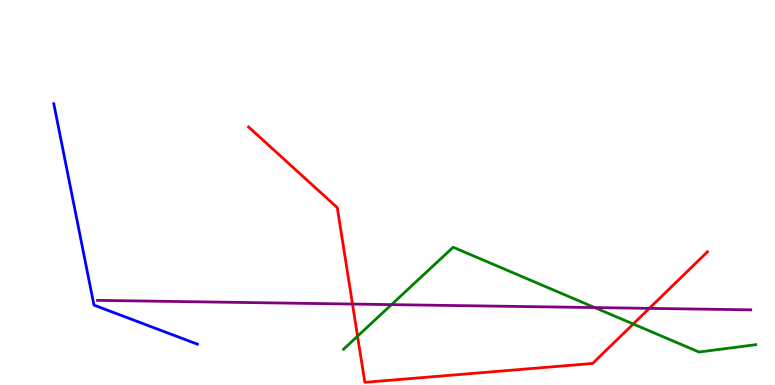[{'lines': ['blue', 'red'], 'intersections': []}, {'lines': ['green', 'red'], 'intersections': [{'x': 4.61, 'y': 1.27}, {'x': 8.17, 'y': 1.58}]}, {'lines': ['purple', 'red'], 'intersections': [{'x': 4.55, 'y': 2.1}, {'x': 8.38, 'y': 1.99}]}, {'lines': ['blue', 'green'], 'intersections': []}, {'lines': ['blue', 'purple'], 'intersections': []}, {'lines': ['green', 'purple'], 'intersections': [{'x': 5.05, 'y': 2.09}, {'x': 7.67, 'y': 2.01}]}]